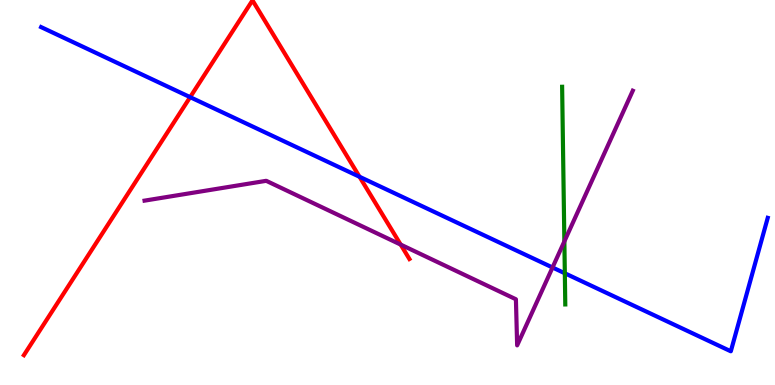[{'lines': ['blue', 'red'], 'intersections': [{'x': 2.45, 'y': 7.48}, {'x': 4.64, 'y': 5.41}]}, {'lines': ['green', 'red'], 'intersections': []}, {'lines': ['purple', 'red'], 'intersections': [{'x': 5.17, 'y': 3.65}]}, {'lines': ['blue', 'green'], 'intersections': [{'x': 7.29, 'y': 2.9}]}, {'lines': ['blue', 'purple'], 'intersections': [{'x': 7.13, 'y': 3.05}]}, {'lines': ['green', 'purple'], 'intersections': [{'x': 7.28, 'y': 3.73}]}]